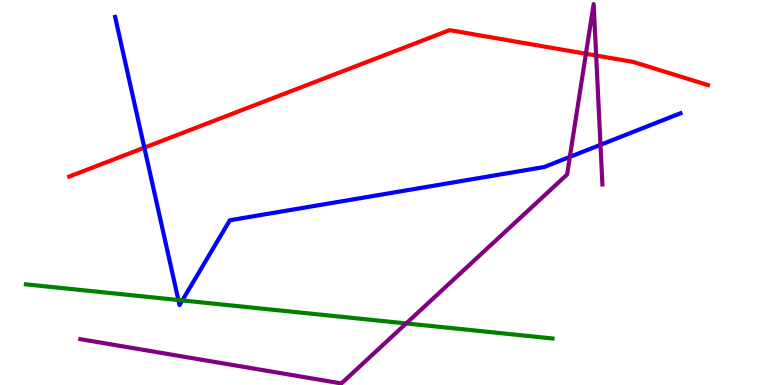[{'lines': ['blue', 'red'], 'intersections': [{'x': 1.86, 'y': 6.16}]}, {'lines': ['green', 'red'], 'intersections': []}, {'lines': ['purple', 'red'], 'intersections': [{'x': 7.56, 'y': 8.6}, {'x': 7.69, 'y': 8.56}]}, {'lines': ['blue', 'green'], 'intersections': [{'x': 2.3, 'y': 2.21}, {'x': 2.35, 'y': 2.2}]}, {'lines': ['blue', 'purple'], 'intersections': [{'x': 7.35, 'y': 5.92}, {'x': 7.75, 'y': 6.24}]}, {'lines': ['green', 'purple'], 'intersections': [{'x': 5.24, 'y': 1.6}]}]